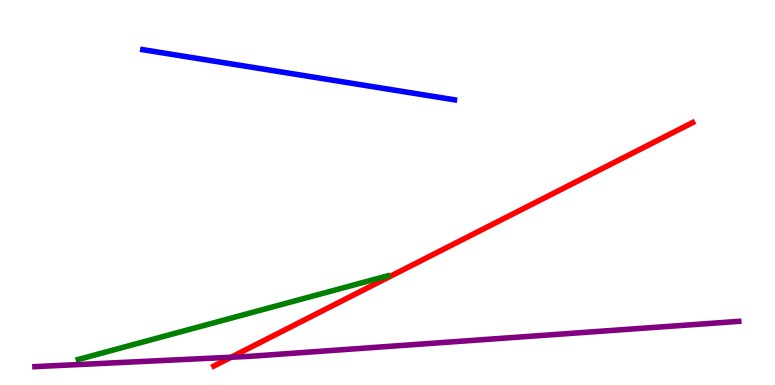[{'lines': ['blue', 'red'], 'intersections': []}, {'lines': ['green', 'red'], 'intersections': []}, {'lines': ['purple', 'red'], 'intersections': [{'x': 2.98, 'y': 0.722}]}, {'lines': ['blue', 'green'], 'intersections': []}, {'lines': ['blue', 'purple'], 'intersections': []}, {'lines': ['green', 'purple'], 'intersections': []}]